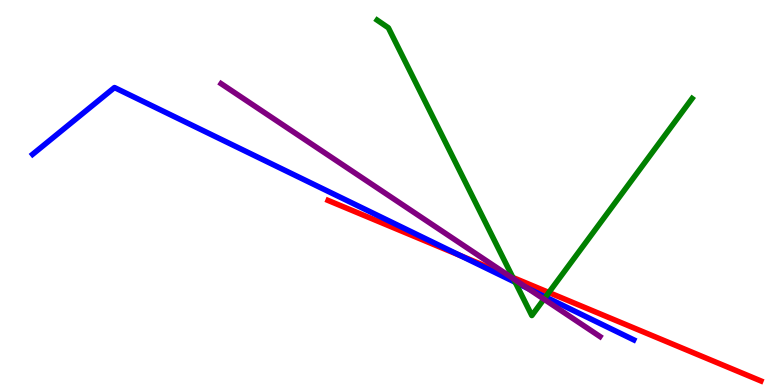[{'lines': ['blue', 'red'], 'intersections': [{'x': 5.94, 'y': 3.36}]}, {'lines': ['green', 'red'], 'intersections': [{'x': 6.62, 'y': 2.79}, {'x': 7.08, 'y': 2.4}]}, {'lines': ['purple', 'red'], 'intersections': [{'x': 6.57, 'y': 2.83}]}, {'lines': ['blue', 'green'], 'intersections': [{'x': 6.65, 'y': 2.67}, {'x': 7.04, 'y': 2.29}]}, {'lines': ['blue', 'purple'], 'intersections': [{'x': 6.81, 'y': 2.51}]}, {'lines': ['green', 'purple'], 'intersections': [{'x': 6.63, 'y': 2.76}, {'x': 7.02, 'y': 2.23}]}]